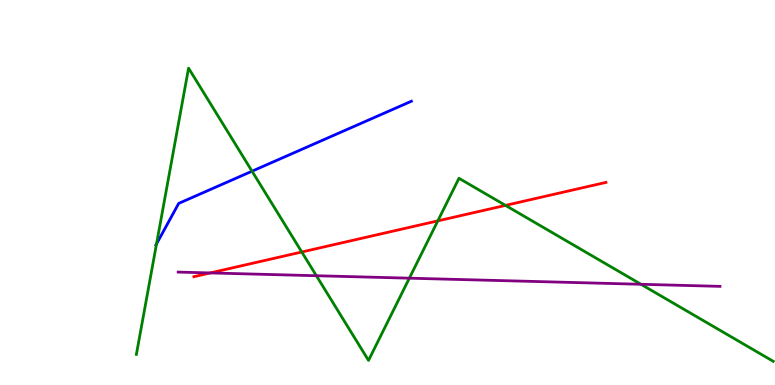[{'lines': ['blue', 'red'], 'intersections': []}, {'lines': ['green', 'red'], 'intersections': [{'x': 3.89, 'y': 3.45}, {'x': 5.65, 'y': 4.26}, {'x': 6.52, 'y': 4.67}]}, {'lines': ['purple', 'red'], 'intersections': [{'x': 2.71, 'y': 2.91}]}, {'lines': ['blue', 'green'], 'intersections': [{'x': 2.02, 'y': 3.67}, {'x': 3.25, 'y': 5.55}]}, {'lines': ['blue', 'purple'], 'intersections': []}, {'lines': ['green', 'purple'], 'intersections': [{'x': 4.08, 'y': 2.84}, {'x': 5.28, 'y': 2.77}, {'x': 8.27, 'y': 2.62}]}]